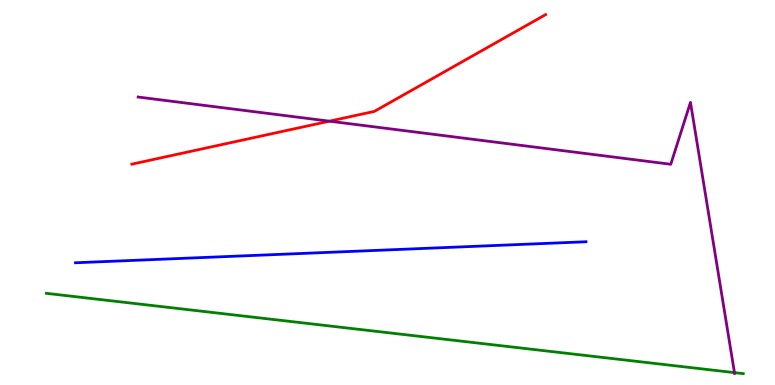[{'lines': ['blue', 'red'], 'intersections': []}, {'lines': ['green', 'red'], 'intersections': []}, {'lines': ['purple', 'red'], 'intersections': [{'x': 4.25, 'y': 6.85}]}, {'lines': ['blue', 'green'], 'intersections': []}, {'lines': ['blue', 'purple'], 'intersections': []}, {'lines': ['green', 'purple'], 'intersections': [{'x': 9.48, 'y': 0.321}]}]